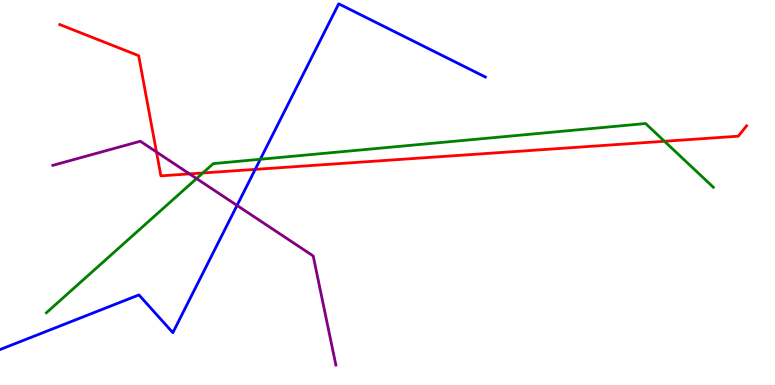[{'lines': ['blue', 'red'], 'intersections': [{'x': 3.29, 'y': 5.6}]}, {'lines': ['green', 'red'], 'intersections': [{'x': 2.62, 'y': 5.51}, {'x': 8.57, 'y': 6.33}]}, {'lines': ['purple', 'red'], 'intersections': [{'x': 2.02, 'y': 6.05}, {'x': 2.45, 'y': 5.48}]}, {'lines': ['blue', 'green'], 'intersections': [{'x': 3.36, 'y': 5.86}]}, {'lines': ['blue', 'purple'], 'intersections': [{'x': 3.06, 'y': 4.66}]}, {'lines': ['green', 'purple'], 'intersections': [{'x': 2.54, 'y': 5.36}]}]